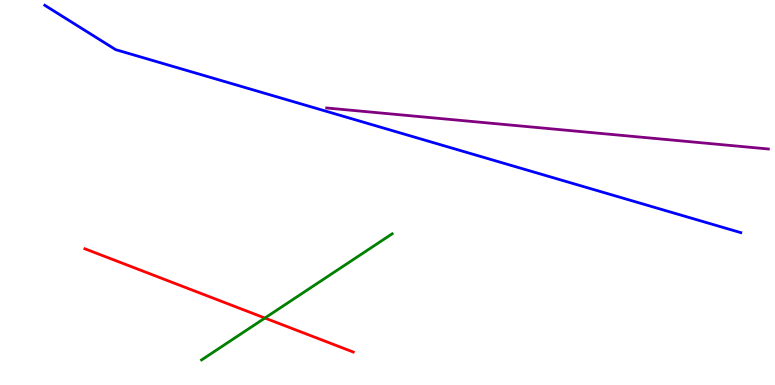[{'lines': ['blue', 'red'], 'intersections': []}, {'lines': ['green', 'red'], 'intersections': [{'x': 3.42, 'y': 1.74}]}, {'lines': ['purple', 'red'], 'intersections': []}, {'lines': ['blue', 'green'], 'intersections': []}, {'lines': ['blue', 'purple'], 'intersections': []}, {'lines': ['green', 'purple'], 'intersections': []}]